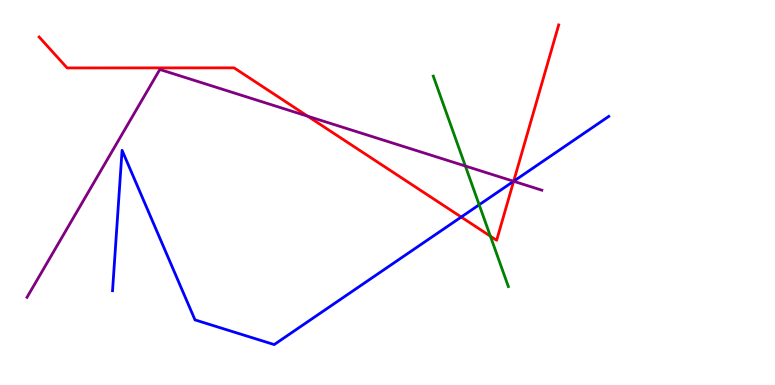[{'lines': ['blue', 'red'], 'intersections': [{'x': 5.95, 'y': 4.36}, {'x': 6.63, 'y': 5.29}]}, {'lines': ['green', 'red'], 'intersections': [{'x': 6.33, 'y': 3.87}]}, {'lines': ['purple', 'red'], 'intersections': [{'x': 3.97, 'y': 6.98}, {'x': 6.63, 'y': 5.29}]}, {'lines': ['blue', 'green'], 'intersections': [{'x': 6.18, 'y': 4.68}]}, {'lines': ['blue', 'purple'], 'intersections': [{'x': 6.63, 'y': 5.29}]}, {'lines': ['green', 'purple'], 'intersections': [{'x': 6.0, 'y': 5.69}]}]